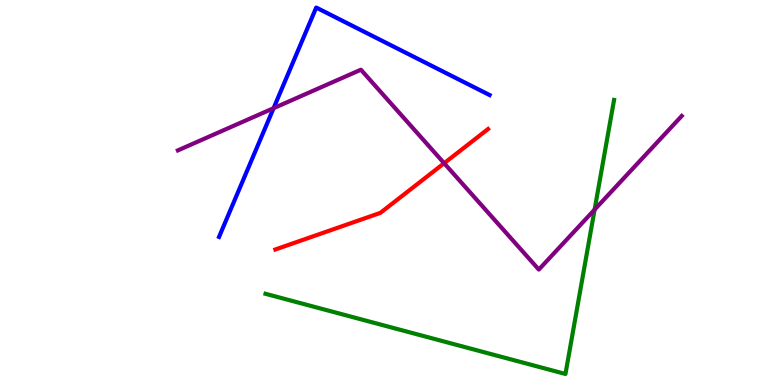[{'lines': ['blue', 'red'], 'intersections': []}, {'lines': ['green', 'red'], 'intersections': []}, {'lines': ['purple', 'red'], 'intersections': [{'x': 5.73, 'y': 5.76}]}, {'lines': ['blue', 'green'], 'intersections': []}, {'lines': ['blue', 'purple'], 'intersections': [{'x': 3.53, 'y': 7.19}]}, {'lines': ['green', 'purple'], 'intersections': [{'x': 7.67, 'y': 4.56}]}]